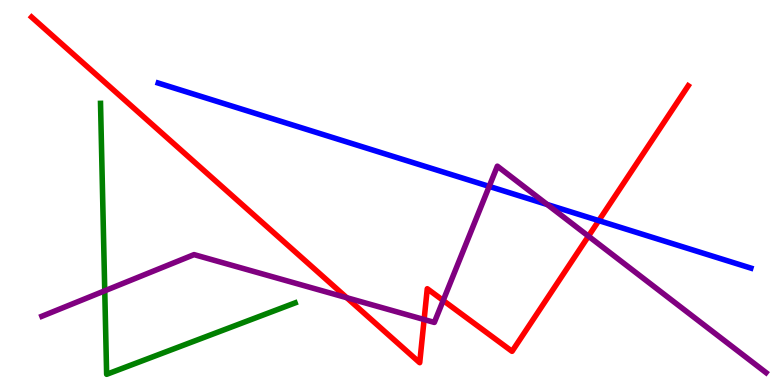[{'lines': ['blue', 'red'], 'intersections': [{'x': 7.73, 'y': 4.27}]}, {'lines': ['green', 'red'], 'intersections': []}, {'lines': ['purple', 'red'], 'intersections': [{'x': 4.47, 'y': 2.27}, {'x': 5.47, 'y': 1.7}, {'x': 5.72, 'y': 2.2}, {'x': 7.59, 'y': 3.87}]}, {'lines': ['blue', 'green'], 'intersections': []}, {'lines': ['blue', 'purple'], 'intersections': [{'x': 6.31, 'y': 5.16}, {'x': 7.06, 'y': 4.69}]}, {'lines': ['green', 'purple'], 'intersections': [{'x': 1.35, 'y': 2.45}]}]